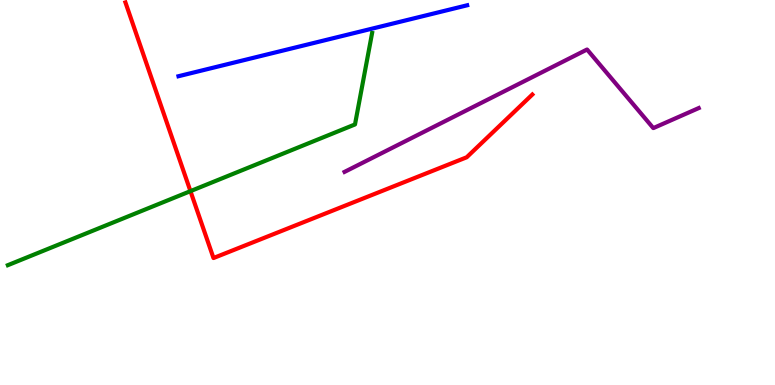[{'lines': ['blue', 'red'], 'intersections': []}, {'lines': ['green', 'red'], 'intersections': [{'x': 2.46, 'y': 5.04}]}, {'lines': ['purple', 'red'], 'intersections': []}, {'lines': ['blue', 'green'], 'intersections': []}, {'lines': ['blue', 'purple'], 'intersections': []}, {'lines': ['green', 'purple'], 'intersections': []}]